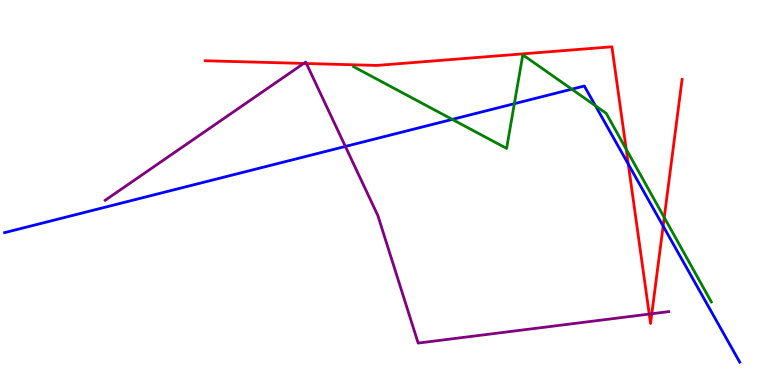[{'lines': ['blue', 'red'], 'intersections': [{'x': 8.11, 'y': 5.74}, {'x': 8.56, 'y': 4.13}]}, {'lines': ['green', 'red'], 'intersections': [{'x': 8.08, 'y': 6.12}, {'x': 8.57, 'y': 4.35}]}, {'lines': ['purple', 'red'], 'intersections': [{'x': 3.92, 'y': 8.35}, {'x': 3.95, 'y': 8.35}, {'x': 8.38, 'y': 1.84}, {'x': 8.41, 'y': 1.85}]}, {'lines': ['blue', 'green'], 'intersections': [{'x': 5.84, 'y': 6.9}, {'x': 6.64, 'y': 7.31}, {'x': 7.38, 'y': 7.68}, {'x': 7.68, 'y': 7.25}]}, {'lines': ['blue', 'purple'], 'intersections': [{'x': 4.46, 'y': 6.2}]}, {'lines': ['green', 'purple'], 'intersections': []}]